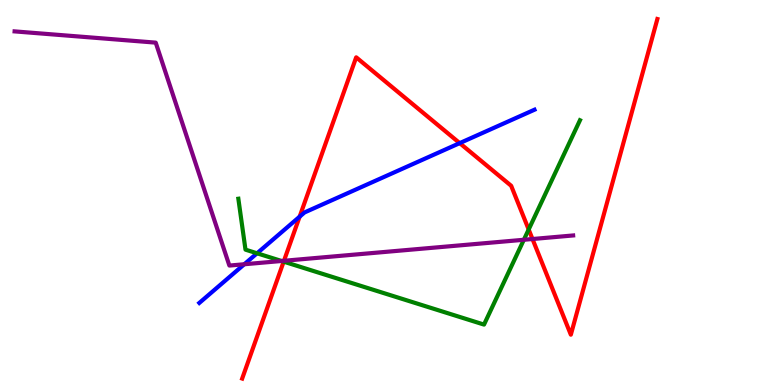[{'lines': ['blue', 'red'], 'intersections': [{'x': 3.87, 'y': 4.37}, {'x': 5.93, 'y': 6.28}]}, {'lines': ['green', 'red'], 'intersections': [{'x': 3.66, 'y': 3.2}, {'x': 6.82, 'y': 4.04}]}, {'lines': ['purple', 'red'], 'intersections': [{'x': 3.66, 'y': 3.23}, {'x': 6.87, 'y': 3.79}]}, {'lines': ['blue', 'green'], 'intersections': [{'x': 3.32, 'y': 3.42}]}, {'lines': ['blue', 'purple'], 'intersections': [{'x': 3.15, 'y': 3.14}]}, {'lines': ['green', 'purple'], 'intersections': [{'x': 3.63, 'y': 3.22}, {'x': 6.76, 'y': 3.77}]}]